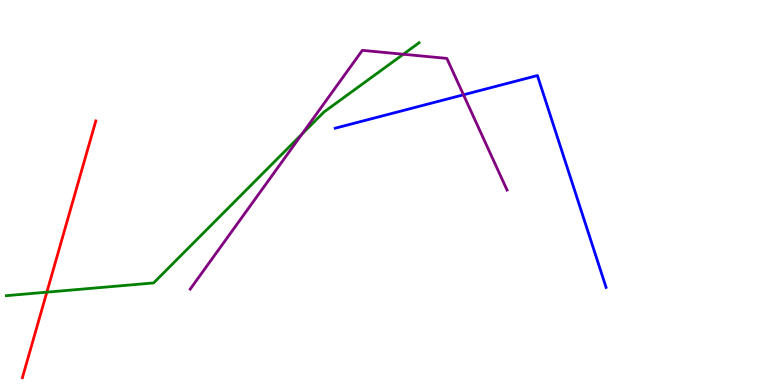[{'lines': ['blue', 'red'], 'intersections': []}, {'lines': ['green', 'red'], 'intersections': [{'x': 0.604, 'y': 2.41}]}, {'lines': ['purple', 'red'], 'intersections': []}, {'lines': ['blue', 'green'], 'intersections': []}, {'lines': ['blue', 'purple'], 'intersections': [{'x': 5.98, 'y': 7.54}]}, {'lines': ['green', 'purple'], 'intersections': [{'x': 3.9, 'y': 6.52}, {'x': 5.2, 'y': 8.59}]}]